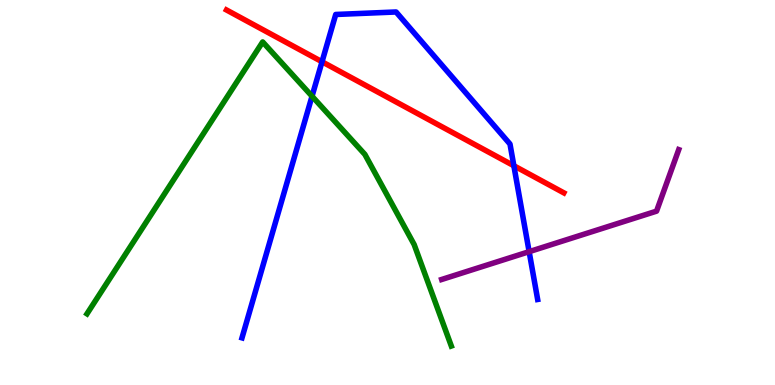[{'lines': ['blue', 'red'], 'intersections': [{'x': 4.16, 'y': 8.4}, {'x': 6.63, 'y': 5.69}]}, {'lines': ['green', 'red'], 'intersections': []}, {'lines': ['purple', 'red'], 'intersections': []}, {'lines': ['blue', 'green'], 'intersections': [{'x': 4.03, 'y': 7.5}]}, {'lines': ['blue', 'purple'], 'intersections': [{'x': 6.83, 'y': 3.46}]}, {'lines': ['green', 'purple'], 'intersections': []}]